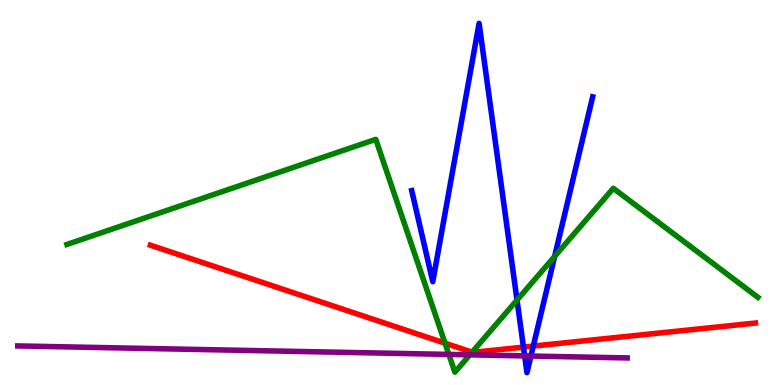[{'lines': ['blue', 'red'], 'intersections': [{'x': 6.75, 'y': 0.984}, {'x': 6.88, 'y': 1.01}]}, {'lines': ['green', 'red'], 'intersections': [{'x': 5.74, 'y': 1.09}, {'x': 6.09, 'y': 0.852}]}, {'lines': ['purple', 'red'], 'intersections': []}, {'lines': ['blue', 'green'], 'intersections': [{'x': 6.67, 'y': 2.21}, {'x': 7.16, 'y': 3.34}]}, {'lines': ['blue', 'purple'], 'intersections': [{'x': 6.77, 'y': 0.756}, {'x': 6.85, 'y': 0.752}]}, {'lines': ['green', 'purple'], 'intersections': [{'x': 5.79, 'y': 0.794}, {'x': 6.06, 'y': 0.784}]}]